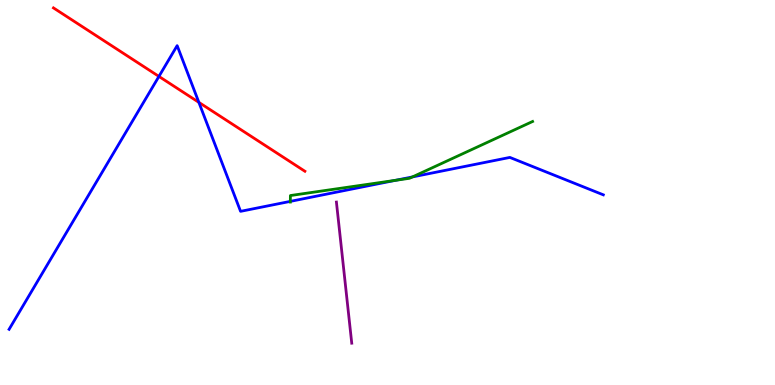[{'lines': ['blue', 'red'], 'intersections': [{'x': 2.05, 'y': 8.02}, {'x': 2.57, 'y': 7.34}]}, {'lines': ['green', 'red'], 'intersections': []}, {'lines': ['purple', 'red'], 'intersections': []}, {'lines': ['blue', 'green'], 'intersections': [{'x': 3.75, 'y': 4.77}, {'x': 5.1, 'y': 5.32}, {'x': 5.32, 'y': 5.4}]}, {'lines': ['blue', 'purple'], 'intersections': []}, {'lines': ['green', 'purple'], 'intersections': []}]